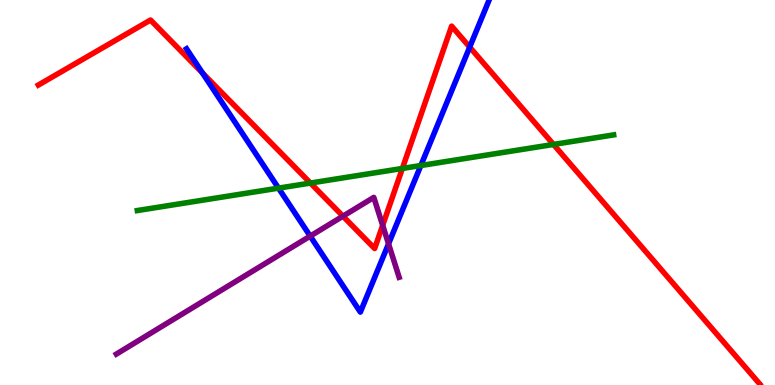[{'lines': ['blue', 'red'], 'intersections': [{'x': 2.61, 'y': 8.1}, {'x': 6.06, 'y': 8.78}]}, {'lines': ['green', 'red'], 'intersections': [{'x': 4.01, 'y': 5.25}, {'x': 5.19, 'y': 5.62}, {'x': 7.14, 'y': 6.25}]}, {'lines': ['purple', 'red'], 'intersections': [{'x': 4.43, 'y': 4.38}, {'x': 4.94, 'y': 4.15}]}, {'lines': ['blue', 'green'], 'intersections': [{'x': 3.59, 'y': 5.11}, {'x': 5.43, 'y': 5.7}]}, {'lines': ['blue', 'purple'], 'intersections': [{'x': 4.0, 'y': 3.87}, {'x': 5.01, 'y': 3.67}]}, {'lines': ['green', 'purple'], 'intersections': []}]